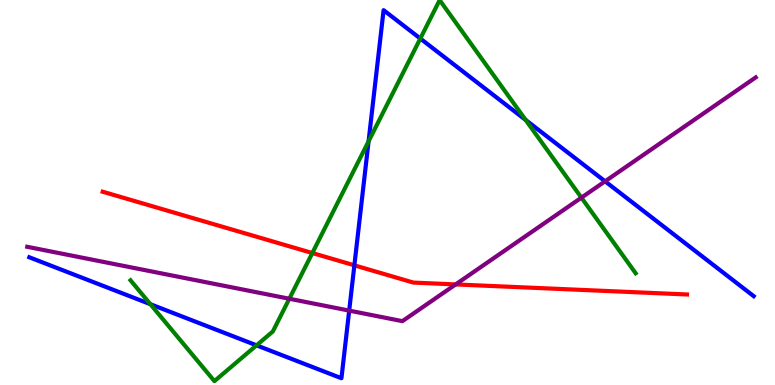[{'lines': ['blue', 'red'], 'intersections': [{'x': 4.57, 'y': 3.11}]}, {'lines': ['green', 'red'], 'intersections': [{'x': 4.03, 'y': 3.43}]}, {'lines': ['purple', 'red'], 'intersections': [{'x': 5.88, 'y': 2.61}]}, {'lines': ['blue', 'green'], 'intersections': [{'x': 1.94, 'y': 2.1}, {'x': 3.31, 'y': 1.03}, {'x': 4.76, 'y': 6.33}, {'x': 5.42, 'y': 9.0}, {'x': 6.78, 'y': 6.89}]}, {'lines': ['blue', 'purple'], 'intersections': [{'x': 4.51, 'y': 1.93}, {'x': 7.81, 'y': 5.29}]}, {'lines': ['green', 'purple'], 'intersections': [{'x': 3.73, 'y': 2.24}, {'x': 7.5, 'y': 4.87}]}]